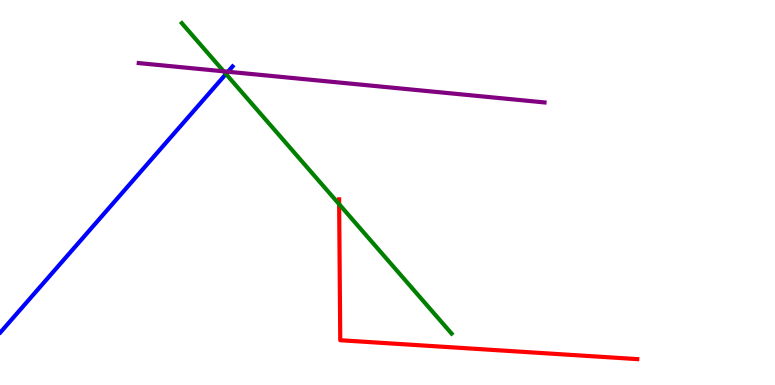[{'lines': ['blue', 'red'], 'intersections': []}, {'lines': ['green', 'red'], 'intersections': [{'x': 4.38, 'y': 4.7}]}, {'lines': ['purple', 'red'], 'intersections': []}, {'lines': ['blue', 'green'], 'intersections': [{'x': 2.92, 'y': 8.08}]}, {'lines': ['blue', 'purple'], 'intersections': [{'x': 2.94, 'y': 8.14}]}, {'lines': ['green', 'purple'], 'intersections': [{'x': 2.89, 'y': 8.15}]}]